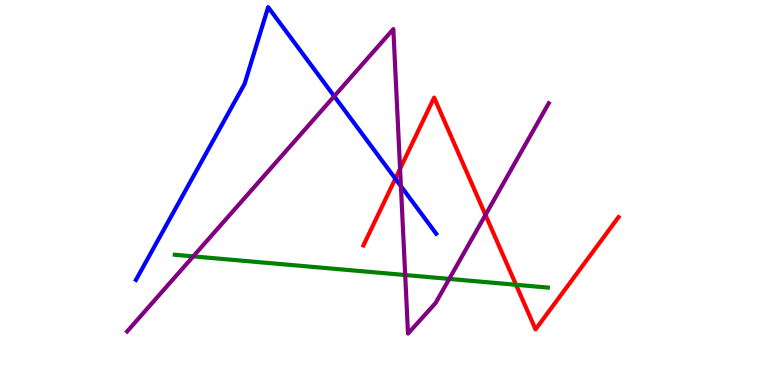[{'lines': ['blue', 'red'], 'intersections': [{'x': 5.1, 'y': 5.36}]}, {'lines': ['green', 'red'], 'intersections': [{'x': 6.66, 'y': 2.6}]}, {'lines': ['purple', 'red'], 'intersections': [{'x': 5.16, 'y': 5.62}, {'x': 6.26, 'y': 4.42}]}, {'lines': ['blue', 'green'], 'intersections': []}, {'lines': ['blue', 'purple'], 'intersections': [{'x': 4.31, 'y': 7.5}, {'x': 5.17, 'y': 5.17}]}, {'lines': ['green', 'purple'], 'intersections': [{'x': 2.49, 'y': 3.34}, {'x': 5.23, 'y': 2.86}, {'x': 5.8, 'y': 2.76}]}]